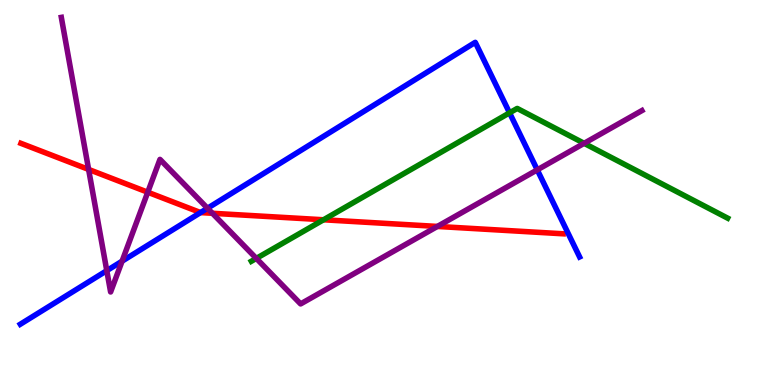[{'lines': ['blue', 'red'], 'intersections': [{'x': 2.59, 'y': 4.48}]}, {'lines': ['green', 'red'], 'intersections': [{'x': 4.17, 'y': 4.29}]}, {'lines': ['purple', 'red'], 'intersections': [{'x': 1.14, 'y': 5.6}, {'x': 1.91, 'y': 5.01}, {'x': 2.74, 'y': 4.46}, {'x': 5.64, 'y': 4.12}]}, {'lines': ['blue', 'green'], 'intersections': [{'x': 6.57, 'y': 7.07}]}, {'lines': ['blue', 'purple'], 'intersections': [{'x': 1.38, 'y': 2.97}, {'x': 1.58, 'y': 3.22}, {'x': 2.68, 'y': 4.59}, {'x': 6.93, 'y': 5.59}]}, {'lines': ['green', 'purple'], 'intersections': [{'x': 3.31, 'y': 3.29}, {'x': 7.54, 'y': 6.28}]}]